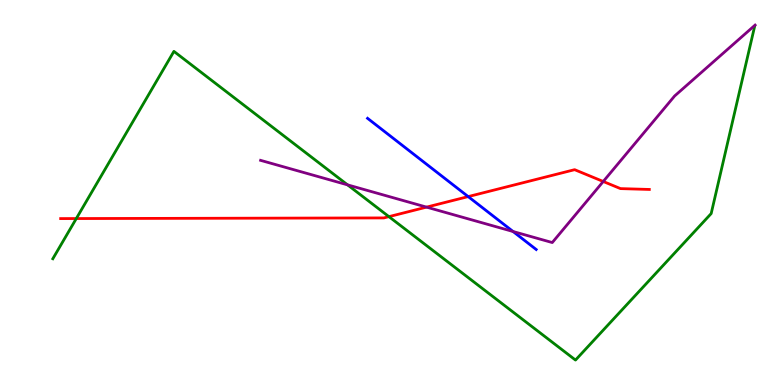[{'lines': ['blue', 'red'], 'intersections': [{'x': 6.04, 'y': 4.89}]}, {'lines': ['green', 'red'], 'intersections': [{'x': 0.984, 'y': 4.32}, {'x': 5.02, 'y': 4.37}]}, {'lines': ['purple', 'red'], 'intersections': [{'x': 5.5, 'y': 4.62}, {'x': 7.78, 'y': 5.29}]}, {'lines': ['blue', 'green'], 'intersections': []}, {'lines': ['blue', 'purple'], 'intersections': [{'x': 6.62, 'y': 3.99}]}, {'lines': ['green', 'purple'], 'intersections': [{'x': 4.48, 'y': 5.2}]}]